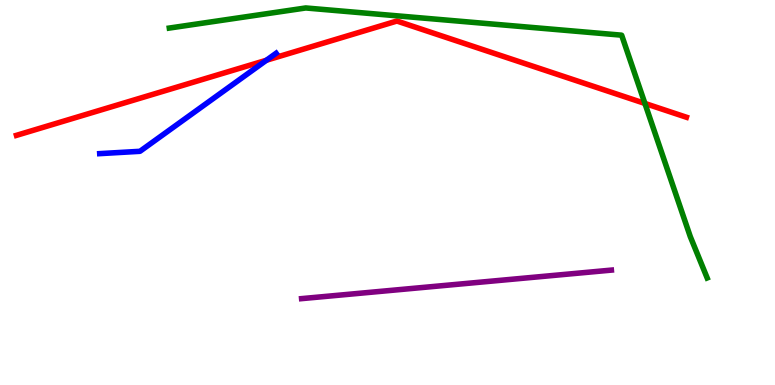[{'lines': ['blue', 'red'], 'intersections': [{'x': 3.44, 'y': 8.44}]}, {'lines': ['green', 'red'], 'intersections': [{'x': 8.32, 'y': 7.31}]}, {'lines': ['purple', 'red'], 'intersections': []}, {'lines': ['blue', 'green'], 'intersections': []}, {'lines': ['blue', 'purple'], 'intersections': []}, {'lines': ['green', 'purple'], 'intersections': []}]